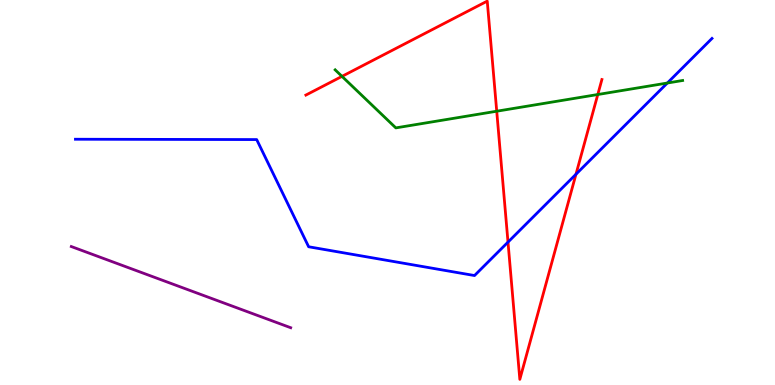[{'lines': ['blue', 'red'], 'intersections': [{'x': 6.55, 'y': 3.71}, {'x': 7.43, 'y': 5.47}]}, {'lines': ['green', 'red'], 'intersections': [{'x': 4.41, 'y': 8.02}, {'x': 6.41, 'y': 7.11}, {'x': 7.71, 'y': 7.55}]}, {'lines': ['purple', 'red'], 'intersections': []}, {'lines': ['blue', 'green'], 'intersections': [{'x': 8.61, 'y': 7.84}]}, {'lines': ['blue', 'purple'], 'intersections': []}, {'lines': ['green', 'purple'], 'intersections': []}]